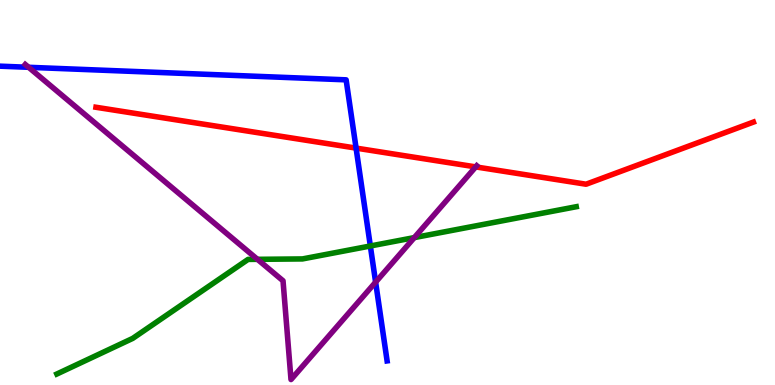[{'lines': ['blue', 'red'], 'intersections': [{'x': 4.59, 'y': 6.15}]}, {'lines': ['green', 'red'], 'intersections': []}, {'lines': ['purple', 'red'], 'intersections': [{'x': 6.14, 'y': 5.67}]}, {'lines': ['blue', 'green'], 'intersections': [{'x': 4.78, 'y': 3.61}]}, {'lines': ['blue', 'purple'], 'intersections': [{'x': 0.369, 'y': 8.25}, {'x': 4.85, 'y': 2.67}]}, {'lines': ['green', 'purple'], 'intersections': [{'x': 3.32, 'y': 3.26}, {'x': 5.35, 'y': 3.83}]}]